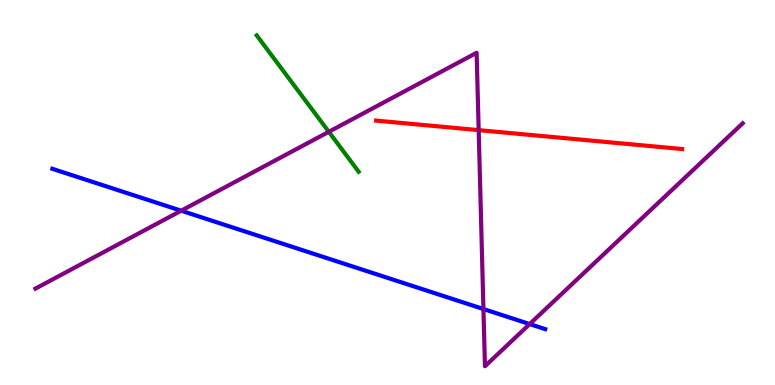[{'lines': ['blue', 'red'], 'intersections': []}, {'lines': ['green', 'red'], 'intersections': []}, {'lines': ['purple', 'red'], 'intersections': [{'x': 6.18, 'y': 6.62}]}, {'lines': ['blue', 'green'], 'intersections': []}, {'lines': ['blue', 'purple'], 'intersections': [{'x': 2.34, 'y': 4.53}, {'x': 6.24, 'y': 1.97}, {'x': 6.83, 'y': 1.58}]}, {'lines': ['green', 'purple'], 'intersections': [{'x': 4.24, 'y': 6.58}]}]